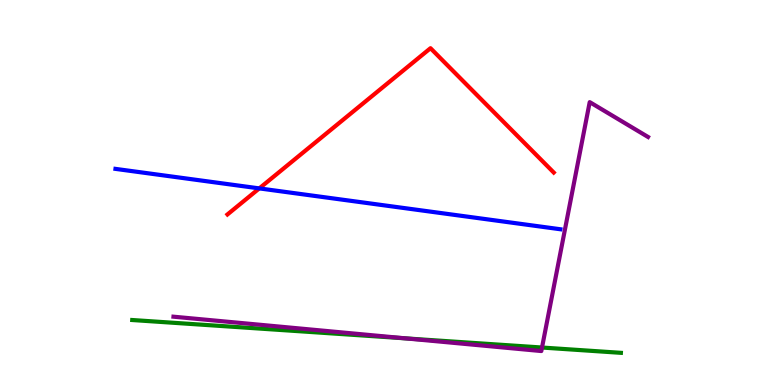[{'lines': ['blue', 'red'], 'intersections': [{'x': 3.35, 'y': 5.11}]}, {'lines': ['green', 'red'], 'intersections': []}, {'lines': ['purple', 'red'], 'intersections': []}, {'lines': ['blue', 'green'], 'intersections': []}, {'lines': ['blue', 'purple'], 'intersections': []}, {'lines': ['green', 'purple'], 'intersections': [{'x': 5.23, 'y': 1.21}, {'x': 6.99, 'y': 0.973}]}]